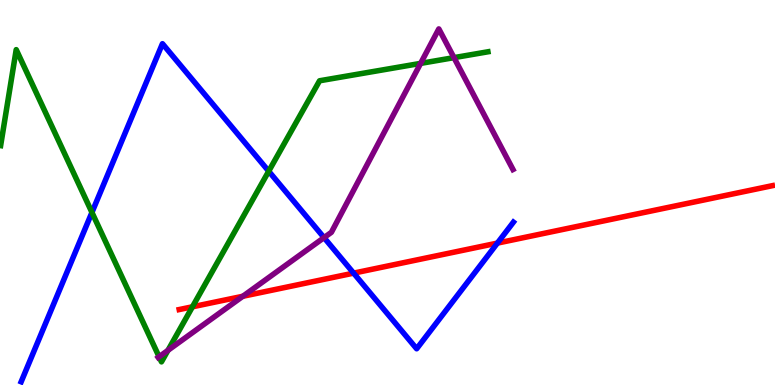[{'lines': ['blue', 'red'], 'intersections': [{'x': 4.56, 'y': 2.91}, {'x': 6.42, 'y': 3.69}]}, {'lines': ['green', 'red'], 'intersections': [{'x': 2.48, 'y': 2.03}]}, {'lines': ['purple', 'red'], 'intersections': [{'x': 3.13, 'y': 2.3}]}, {'lines': ['blue', 'green'], 'intersections': [{'x': 1.19, 'y': 4.48}, {'x': 3.47, 'y': 5.55}]}, {'lines': ['blue', 'purple'], 'intersections': [{'x': 4.18, 'y': 3.83}]}, {'lines': ['green', 'purple'], 'intersections': [{'x': 2.05, 'y': 0.734}, {'x': 2.17, 'y': 0.9}, {'x': 5.43, 'y': 8.35}, {'x': 5.86, 'y': 8.5}]}]